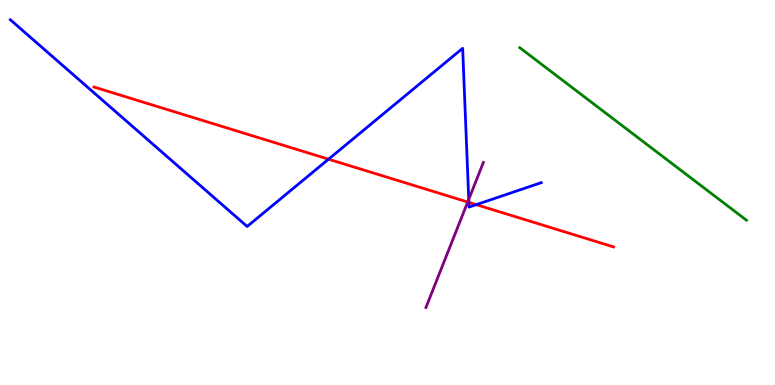[{'lines': ['blue', 'red'], 'intersections': [{'x': 4.24, 'y': 5.87}, {'x': 6.05, 'y': 4.74}, {'x': 6.15, 'y': 4.68}]}, {'lines': ['green', 'red'], 'intersections': []}, {'lines': ['purple', 'red'], 'intersections': [{'x': 6.03, 'y': 4.75}]}, {'lines': ['blue', 'green'], 'intersections': []}, {'lines': ['blue', 'purple'], 'intersections': [{'x': 6.05, 'y': 4.82}]}, {'lines': ['green', 'purple'], 'intersections': []}]